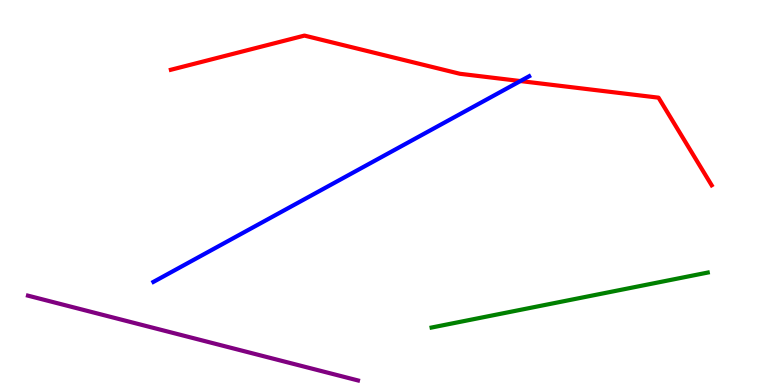[{'lines': ['blue', 'red'], 'intersections': [{'x': 6.71, 'y': 7.89}]}, {'lines': ['green', 'red'], 'intersections': []}, {'lines': ['purple', 'red'], 'intersections': []}, {'lines': ['blue', 'green'], 'intersections': []}, {'lines': ['blue', 'purple'], 'intersections': []}, {'lines': ['green', 'purple'], 'intersections': []}]